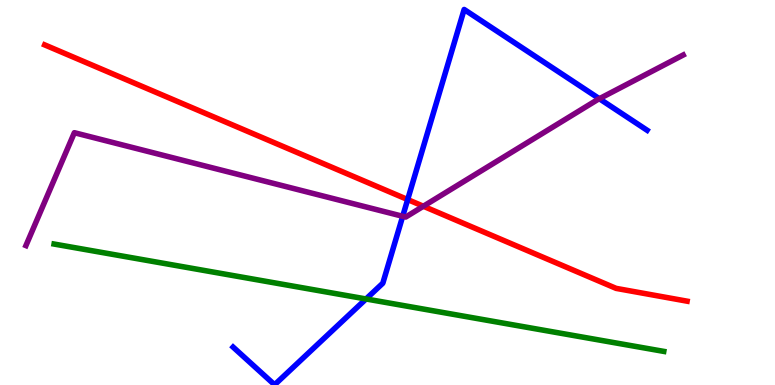[{'lines': ['blue', 'red'], 'intersections': [{'x': 5.26, 'y': 4.82}]}, {'lines': ['green', 'red'], 'intersections': []}, {'lines': ['purple', 'red'], 'intersections': [{'x': 5.46, 'y': 4.64}]}, {'lines': ['blue', 'green'], 'intersections': [{'x': 4.72, 'y': 2.23}]}, {'lines': ['blue', 'purple'], 'intersections': [{'x': 5.2, 'y': 4.38}, {'x': 7.73, 'y': 7.44}]}, {'lines': ['green', 'purple'], 'intersections': []}]